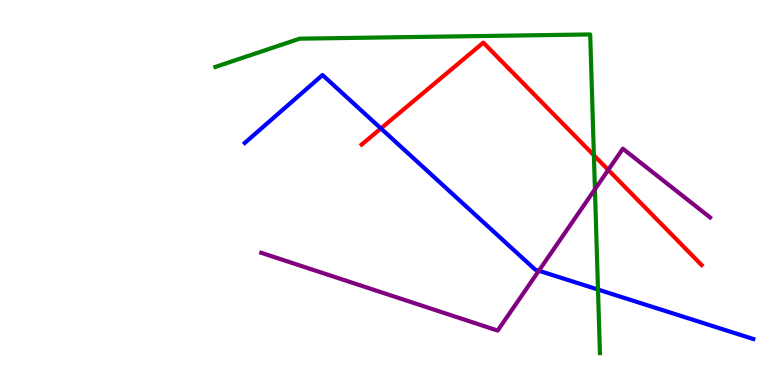[{'lines': ['blue', 'red'], 'intersections': [{'x': 4.91, 'y': 6.66}]}, {'lines': ['green', 'red'], 'intersections': [{'x': 7.66, 'y': 5.97}]}, {'lines': ['purple', 'red'], 'intersections': [{'x': 7.85, 'y': 5.59}]}, {'lines': ['blue', 'green'], 'intersections': [{'x': 7.72, 'y': 2.48}]}, {'lines': ['blue', 'purple'], 'intersections': [{'x': 6.95, 'y': 2.97}]}, {'lines': ['green', 'purple'], 'intersections': [{'x': 7.68, 'y': 5.08}]}]